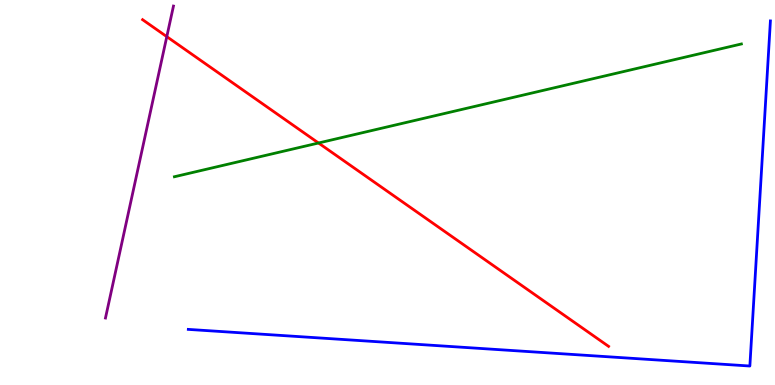[{'lines': ['blue', 'red'], 'intersections': []}, {'lines': ['green', 'red'], 'intersections': [{'x': 4.11, 'y': 6.29}]}, {'lines': ['purple', 'red'], 'intersections': [{'x': 2.15, 'y': 9.05}]}, {'lines': ['blue', 'green'], 'intersections': []}, {'lines': ['blue', 'purple'], 'intersections': []}, {'lines': ['green', 'purple'], 'intersections': []}]